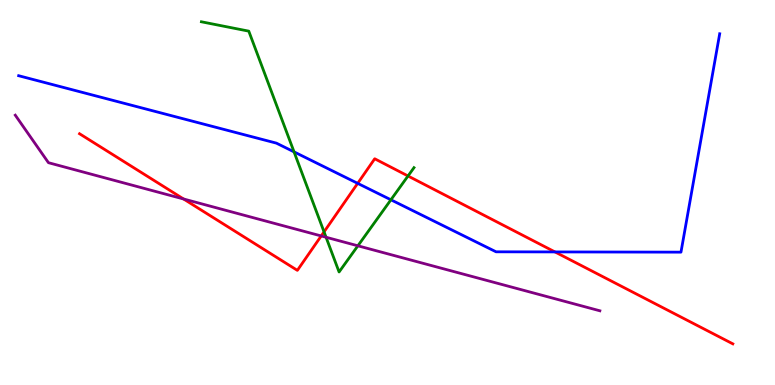[{'lines': ['blue', 'red'], 'intersections': [{'x': 4.62, 'y': 5.24}, {'x': 7.16, 'y': 3.46}]}, {'lines': ['green', 'red'], 'intersections': [{'x': 4.18, 'y': 3.98}, {'x': 5.26, 'y': 5.43}]}, {'lines': ['purple', 'red'], 'intersections': [{'x': 2.37, 'y': 4.83}, {'x': 4.14, 'y': 3.87}]}, {'lines': ['blue', 'green'], 'intersections': [{'x': 3.79, 'y': 6.06}, {'x': 5.04, 'y': 4.81}]}, {'lines': ['blue', 'purple'], 'intersections': []}, {'lines': ['green', 'purple'], 'intersections': [{'x': 4.21, 'y': 3.84}, {'x': 4.62, 'y': 3.62}]}]